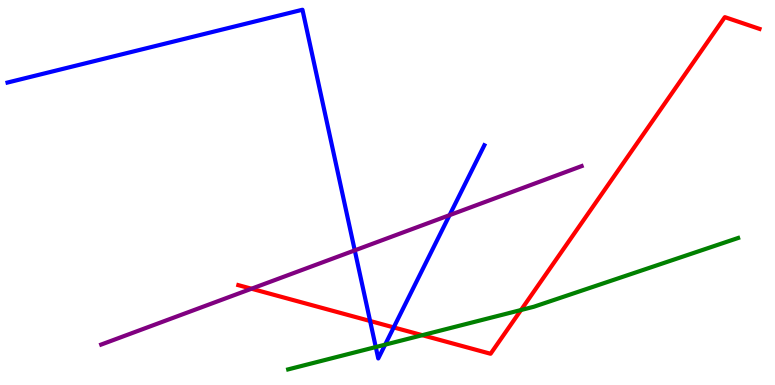[{'lines': ['blue', 'red'], 'intersections': [{'x': 4.78, 'y': 1.66}, {'x': 5.08, 'y': 1.5}]}, {'lines': ['green', 'red'], 'intersections': [{'x': 5.45, 'y': 1.29}, {'x': 6.72, 'y': 1.95}]}, {'lines': ['purple', 'red'], 'intersections': [{'x': 3.25, 'y': 2.5}]}, {'lines': ['blue', 'green'], 'intersections': [{'x': 4.85, 'y': 0.986}, {'x': 4.97, 'y': 1.05}]}, {'lines': ['blue', 'purple'], 'intersections': [{'x': 4.58, 'y': 3.5}, {'x': 5.8, 'y': 4.41}]}, {'lines': ['green', 'purple'], 'intersections': []}]